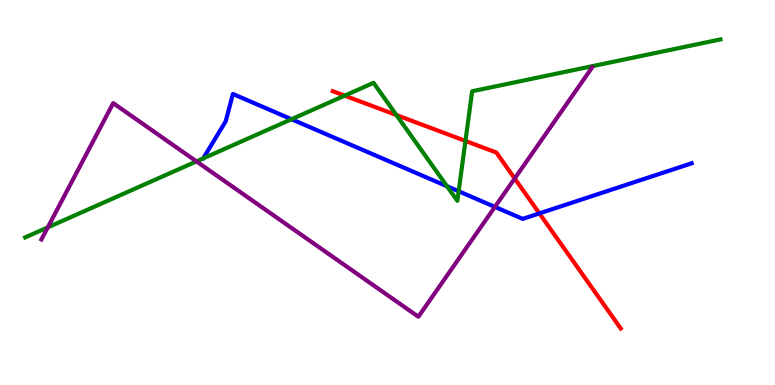[{'lines': ['blue', 'red'], 'intersections': [{'x': 6.96, 'y': 4.46}]}, {'lines': ['green', 'red'], 'intersections': [{'x': 4.45, 'y': 7.52}, {'x': 5.12, 'y': 7.01}, {'x': 6.01, 'y': 6.34}]}, {'lines': ['purple', 'red'], 'intersections': [{'x': 6.64, 'y': 5.36}]}, {'lines': ['blue', 'green'], 'intersections': [{'x': 3.76, 'y': 6.9}, {'x': 5.77, 'y': 5.16}, {'x': 5.92, 'y': 5.03}]}, {'lines': ['blue', 'purple'], 'intersections': [{'x': 6.39, 'y': 4.63}]}, {'lines': ['green', 'purple'], 'intersections': [{'x': 0.617, 'y': 4.09}, {'x': 2.53, 'y': 5.81}]}]